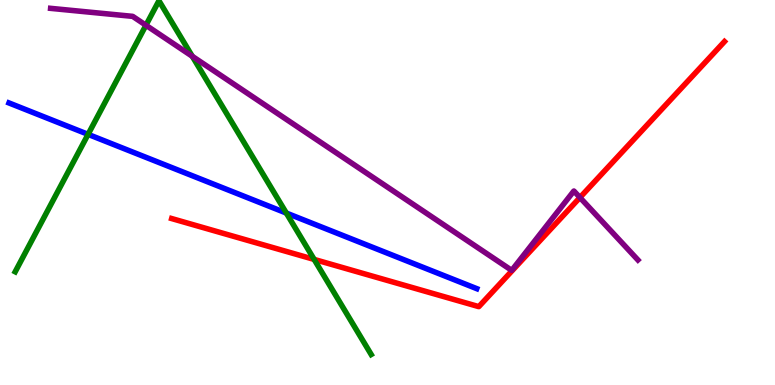[{'lines': ['blue', 'red'], 'intersections': []}, {'lines': ['green', 'red'], 'intersections': [{'x': 4.05, 'y': 3.26}]}, {'lines': ['purple', 'red'], 'intersections': [{'x': 7.48, 'y': 4.87}]}, {'lines': ['blue', 'green'], 'intersections': [{'x': 1.14, 'y': 6.51}, {'x': 3.69, 'y': 4.47}]}, {'lines': ['blue', 'purple'], 'intersections': []}, {'lines': ['green', 'purple'], 'intersections': [{'x': 1.88, 'y': 9.34}, {'x': 2.48, 'y': 8.54}]}]